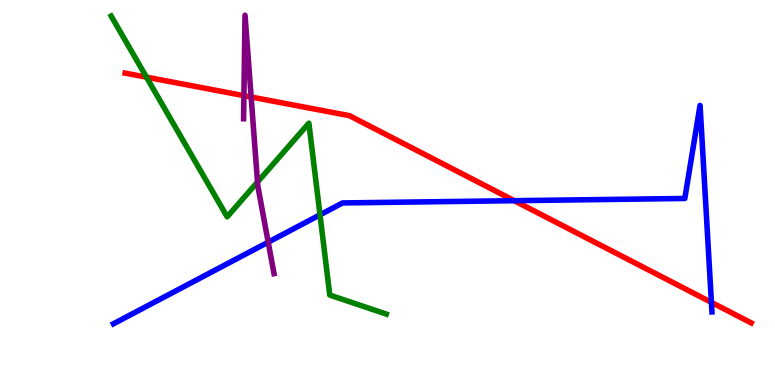[{'lines': ['blue', 'red'], 'intersections': [{'x': 6.64, 'y': 4.79}, {'x': 9.18, 'y': 2.15}]}, {'lines': ['green', 'red'], 'intersections': [{'x': 1.89, 'y': 8.0}]}, {'lines': ['purple', 'red'], 'intersections': [{'x': 3.15, 'y': 7.52}, {'x': 3.24, 'y': 7.48}]}, {'lines': ['blue', 'green'], 'intersections': [{'x': 4.13, 'y': 4.42}]}, {'lines': ['blue', 'purple'], 'intersections': [{'x': 3.46, 'y': 3.71}]}, {'lines': ['green', 'purple'], 'intersections': [{'x': 3.32, 'y': 5.27}]}]